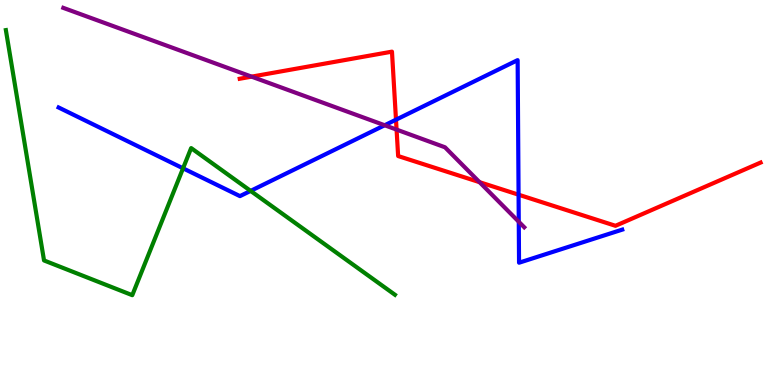[{'lines': ['blue', 'red'], 'intersections': [{'x': 5.11, 'y': 6.89}, {'x': 6.69, 'y': 4.94}]}, {'lines': ['green', 'red'], 'intersections': []}, {'lines': ['purple', 'red'], 'intersections': [{'x': 3.25, 'y': 8.01}, {'x': 5.12, 'y': 6.63}, {'x': 6.19, 'y': 5.27}]}, {'lines': ['blue', 'green'], 'intersections': [{'x': 2.36, 'y': 5.63}, {'x': 3.23, 'y': 5.04}]}, {'lines': ['blue', 'purple'], 'intersections': [{'x': 4.96, 'y': 6.75}, {'x': 6.69, 'y': 4.24}]}, {'lines': ['green', 'purple'], 'intersections': []}]